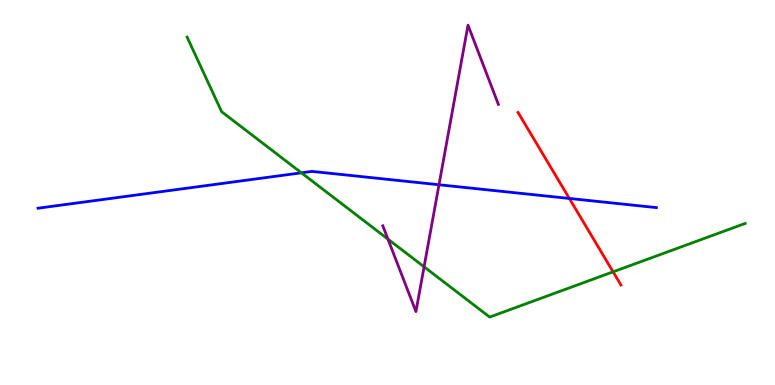[{'lines': ['blue', 'red'], 'intersections': [{'x': 7.35, 'y': 4.85}]}, {'lines': ['green', 'red'], 'intersections': [{'x': 7.91, 'y': 2.94}]}, {'lines': ['purple', 'red'], 'intersections': []}, {'lines': ['blue', 'green'], 'intersections': [{'x': 3.89, 'y': 5.51}]}, {'lines': ['blue', 'purple'], 'intersections': [{'x': 5.66, 'y': 5.2}]}, {'lines': ['green', 'purple'], 'intersections': [{'x': 5.01, 'y': 3.79}, {'x': 5.47, 'y': 3.07}]}]